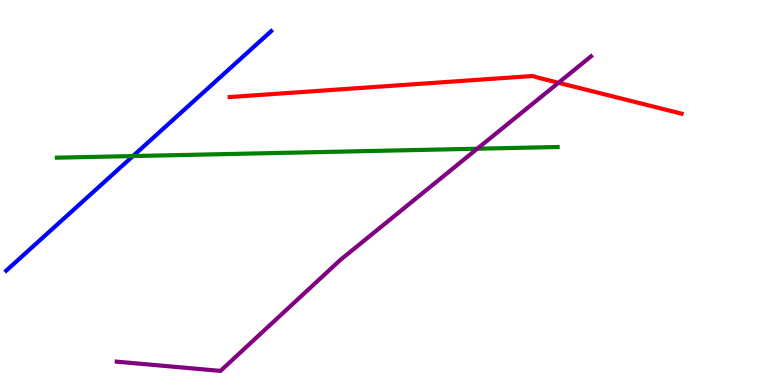[{'lines': ['blue', 'red'], 'intersections': []}, {'lines': ['green', 'red'], 'intersections': []}, {'lines': ['purple', 'red'], 'intersections': [{'x': 7.21, 'y': 7.85}]}, {'lines': ['blue', 'green'], 'intersections': [{'x': 1.72, 'y': 5.95}]}, {'lines': ['blue', 'purple'], 'intersections': []}, {'lines': ['green', 'purple'], 'intersections': [{'x': 6.16, 'y': 6.14}]}]